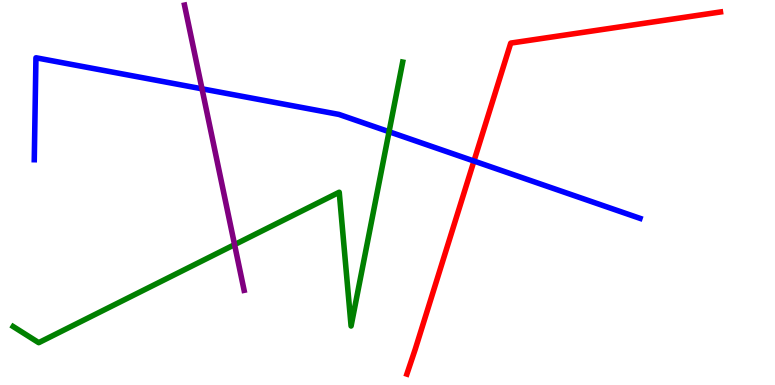[{'lines': ['blue', 'red'], 'intersections': [{'x': 6.12, 'y': 5.82}]}, {'lines': ['green', 'red'], 'intersections': []}, {'lines': ['purple', 'red'], 'intersections': []}, {'lines': ['blue', 'green'], 'intersections': [{'x': 5.02, 'y': 6.58}]}, {'lines': ['blue', 'purple'], 'intersections': [{'x': 2.61, 'y': 7.69}]}, {'lines': ['green', 'purple'], 'intersections': [{'x': 3.03, 'y': 3.65}]}]